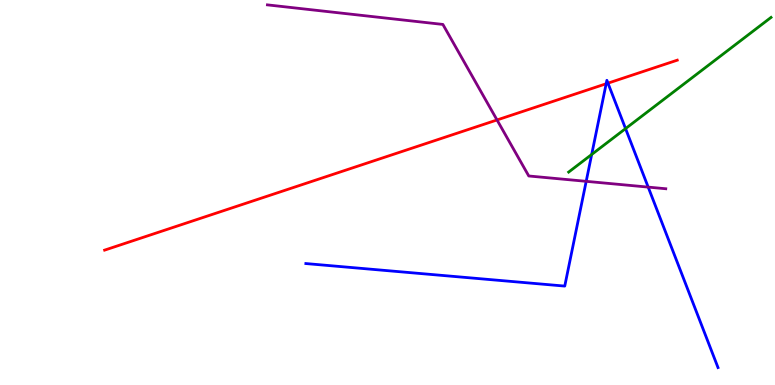[{'lines': ['blue', 'red'], 'intersections': [{'x': 7.82, 'y': 7.82}, {'x': 7.84, 'y': 7.84}]}, {'lines': ['green', 'red'], 'intersections': []}, {'lines': ['purple', 'red'], 'intersections': [{'x': 6.41, 'y': 6.88}]}, {'lines': ['blue', 'green'], 'intersections': [{'x': 7.63, 'y': 5.99}, {'x': 8.07, 'y': 6.66}]}, {'lines': ['blue', 'purple'], 'intersections': [{'x': 7.56, 'y': 5.29}, {'x': 8.36, 'y': 5.14}]}, {'lines': ['green', 'purple'], 'intersections': []}]